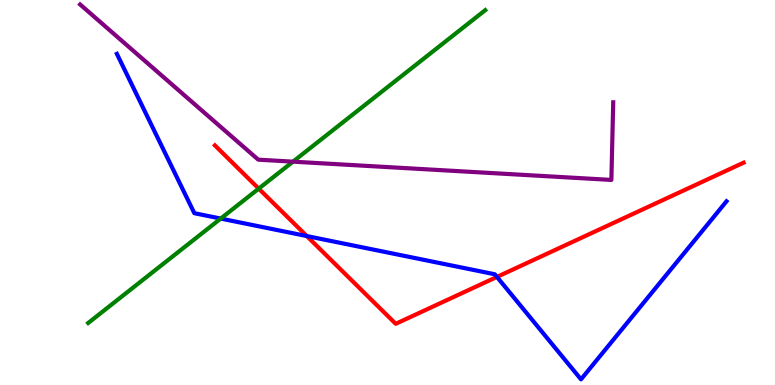[{'lines': ['blue', 'red'], 'intersections': [{'x': 3.96, 'y': 3.87}, {'x': 6.41, 'y': 2.81}]}, {'lines': ['green', 'red'], 'intersections': [{'x': 3.34, 'y': 5.1}]}, {'lines': ['purple', 'red'], 'intersections': []}, {'lines': ['blue', 'green'], 'intersections': [{'x': 2.85, 'y': 4.32}]}, {'lines': ['blue', 'purple'], 'intersections': []}, {'lines': ['green', 'purple'], 'intersections': [{'x': 3.78, 'y': 5.8}]}]